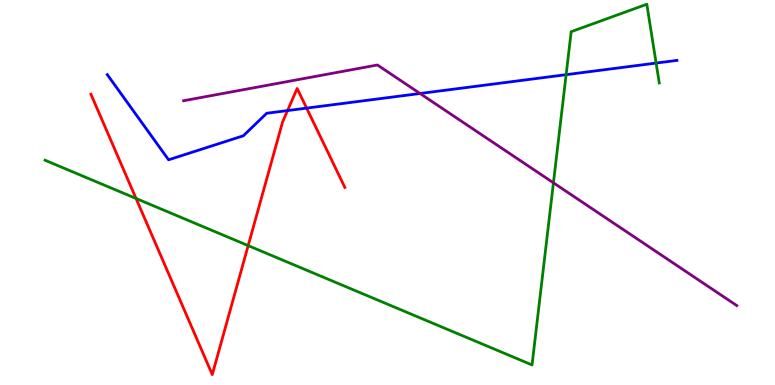[{'lines': ['blue', 'red'], 'intersections': [{'x': 3.71, 'y': 7.13}, {'x': 3.96, 'y': 7.19}]}, {'lines': ['green', 'red'], 'intersections': [{'x': 1.76, 'y': 4.84}, {'x': 3.2, 'y': 3.62}]}, {'lines': ['purple', 'red'], 'intersections': []}, {'lines': ['blue', 'green'], 'intersections': [{'x': 7.3, 'y': 8.06}, {'x': 8.47, 'y': 8.36}]}, {'lines': ['blue', 'purple'], 'intersections': [{'x': 5.42, 'y': 7.57}]}, {'lines': ['green', 'purple'], 'intersections': [{'x': 7.14, 'y': 5.25}]}]